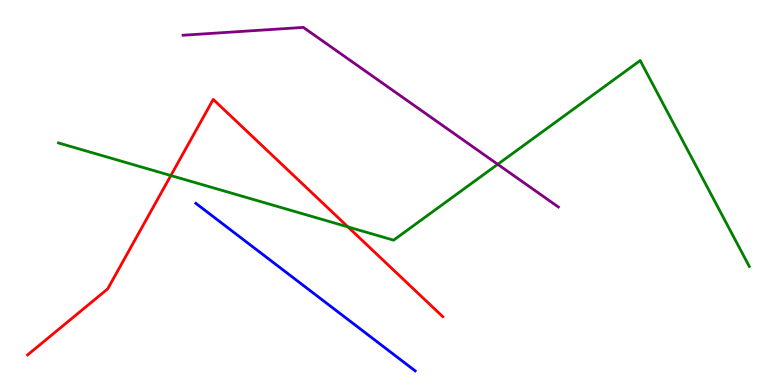[{'lines': ['blue', 'red'], 'intersections': []}, {'lines': ['green', 'red'], 'intersections': [{'x': 2.2, 'y': 5.44}, {'x': 4.49, 'y': 4.11}]}, {'lines': ['purple', 'red'], 'intersections': []}, {'lines': ['blue', 'green'], 'intersections': []}, {'lines': ['blue', 'purple'], 'intersections': []}, {'lines': ['green', 'purple'], 'intersections': [{'x': 6.42, 'y': 5.73}]}]